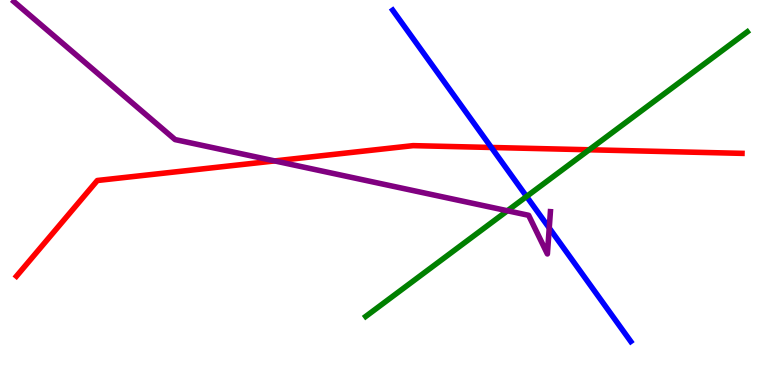[{'lines': ['blue', 'red'], 'intersections': [{'x': 6.34, 'y': 6.17}]}, {'lines': ['green', 'red'], 'intersections': [{'x': 7.6, 'y': 6.11}]}, {'lines': ['purple', 'red'], 'intersections': [{'x': 3.54, 'y': 5.82}]}, {'lines': ['blue', 'green'], 'intersections': [{'x': 6.79, 'y': 4.9}]}, {'lines': ['blue', 'purple'], 'intersections': [{'x': 7.09, 'y': 4.08}]}, {'lines': ['green', 'purple'], 'intersections': [{'x': 6.55, 'y': 4.53}]}]